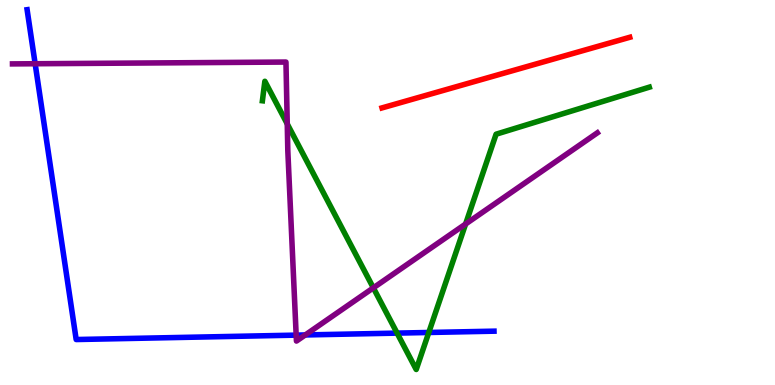[{'lines': ['blue', 'red'], 'intersections': []}, {'lines': ['green', 'red'], 'intersections': []}, {'lines': ['purple', 'red'], 'intersections': []}, {'lines': ['blue', 'green'], 'intersections': [{'x': 5.12, 'y': 1.35}, {'x': 5.53, 'y': 1.36}]}, {'lines': ['blue', 'purple'], 'intersections': [{'x': 0.454, 'y': 8.34}, {'x': 3.82, 'y': 1.3}, {'x': 3.94, 'y': 1.3}]}, {'lines': ['green', 'purple'], 'intersections': [{'x': 3.71, 'y': 6.78}, {'x': 4.82, 'y': 2.52}, {'x': 6.01, 'y': 4.18}]}]